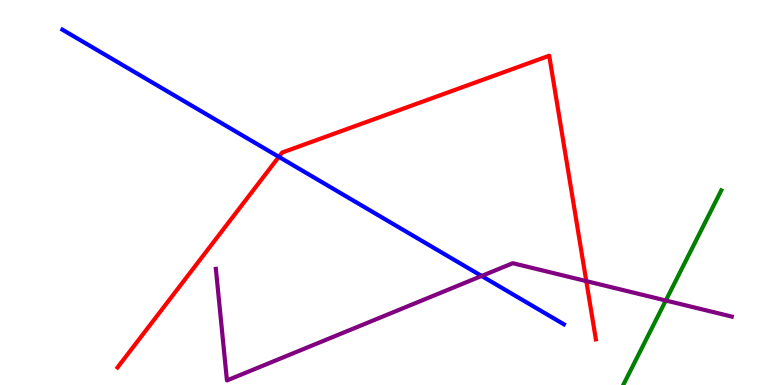[{'lines': ['blue', 'red'], 'intersections': [{'x': 3.6, 'y': 5.93}]}, {'lines': ['green', 'red'], 'intersections': []}, {'lines': ['purple', 'red'], 'intersections': [{'x': 7.56, 'y': 2.7}]}, {'lines': ['blue', 'green'], 'intersections': []}, {'lines': ['blue', 'purple'], 'intersections': [{'x': 6.21, 'y': 2.83}]}, {'lines': ['green', 'purple'], 'intersections': [{'x': 8.59, 'y': 2.19}]}]